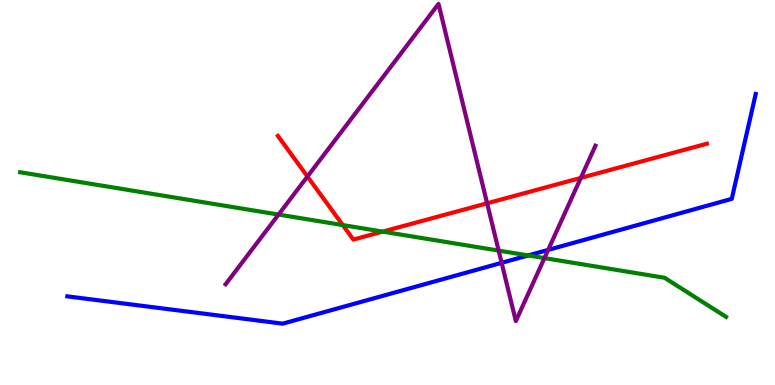[{'lines': ['blue', 'red'], 'intersections': []}, {'lines': ['green', 'red'], 'intersections': [{'x': 4.42, 'y': 4.15}, {'x': 4.94, 'y': 3.98}]}, {'lines': ['purple', 'red'], 'intersections': [{'x': 3.97, 'y': 5.42}, {'x': 6.29, 'y': 4.72}, {'x': 7.49, 'y': 5.38}]}, {'lines': ['blue', 'green'], 'intersections': [{'x': 6.82, 'y': 3.37}]}, {'lines': ['blue', 'purple'], 'intersections': [{'x': 6.47, 'y': 3.17}, {'x': 7.07, 'y': 3.51}]}, {'lines': ['green', 'purple'], 'intersections': [{'x': 3.59, 'y': 4.43}, {'x': 6.43, 'y': 3.49}, {'x': 7.02, 'y': 3.3}]}]